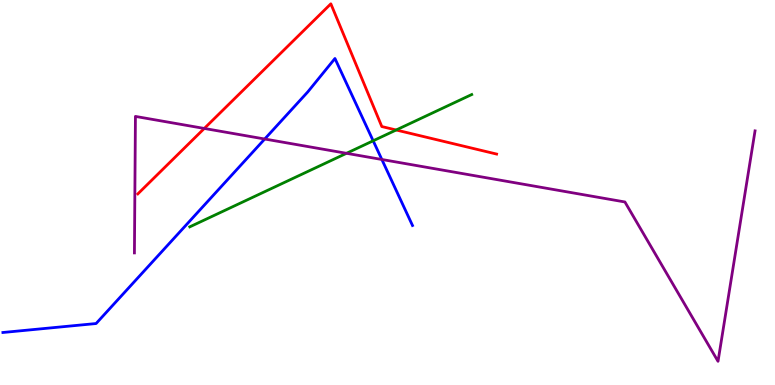[{'lines': ['blue', 'red'], 'intersections': []}, {'lines': ['green', 'red'], 'intersections': [{'x': 5.11, 'y': 6.62}]}, {'lines': ['purple', 'red'], 'intersections': [{'x': 2.64, 'y': 6.66}]}, {'lines': ['blue', 'green'], 'intersections': [{'x': 4.82, 'y': 6.34}]}, {'lines': ['blue', 'purple'], 'intersections': [{'x': 3.42, 'y': 6.39}, {'x': 4.93, 'y': 5.86}]}, {'lines': ['green', 'purple'], 'intersections': [{'x': 4.47, 'y': 6.02}]}]